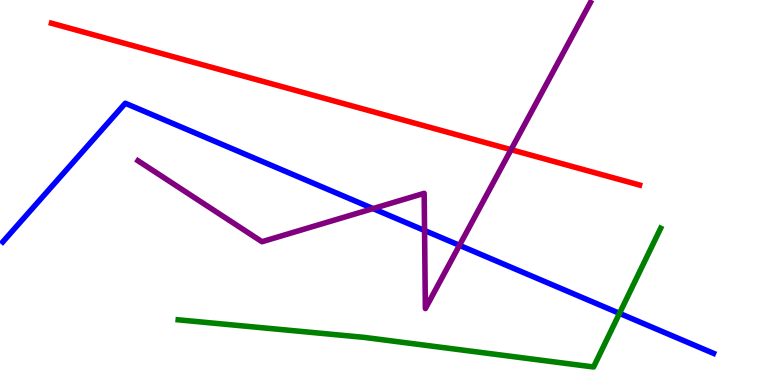[{'lines': ['blue', 'red'], 'intersections': []}, {'lines': ['green', 'red'], 'intersections': []}, {'lines': ['purple', 'red'], 'intersections': [{'x': 6.59, 'y': 6.11}]}, {'lines': ['blue', 'green'], 'intersections': [{'x': 7.99, 'y': 1.86}]}, {'lines': ['blue', 'purple'], 'intersections': [{'x': 4.81, 'y': 4.58}, {'x': 5.48, 'y': 4.01}, {'x': 5.93, 'y': 3.63}]}, {'lines': ['green', 'purple'], 'intersections': []}]